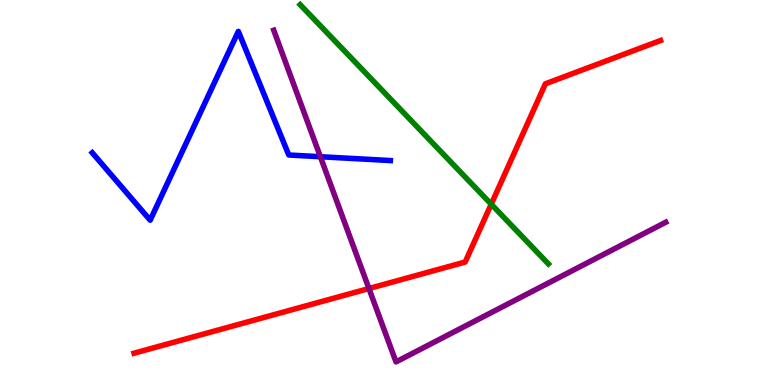[{'lines': ['blue', 'red'], 'intersections': []}, {'lines': ['green', 'red'], 'intersections': [{'x': 6.34, 'y': 4.7}]}, {'lines': ['purple', 'red'], 'intersections': [{'x': 4.76, 'y': 2.51}]}, {'lines': ['blue', 'green'], 'intersections': []}, {'lines': ['blue', 'purple'], 'intersections': [{'x': 4.13, 'y': 5.93}]}, {'lines': ['green', 'purple'], 'intersections': []}]